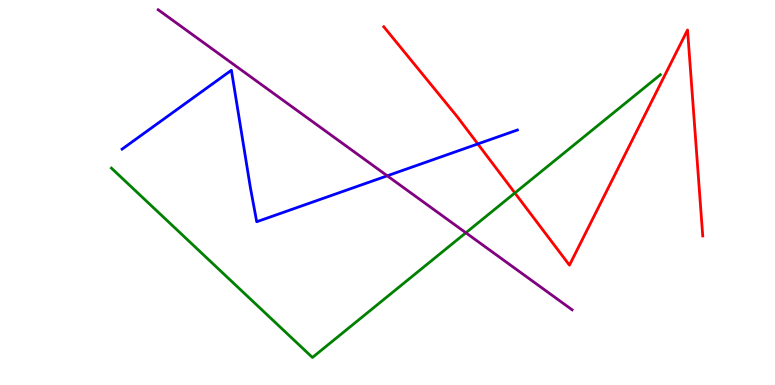[{'lines': ['blue', 'red'], 'intersections': [{'x': 6.17, 'y': 6.26}]}, {'lines': ['green', 'red'], 'intersections': [{'x': 6.64, 'y': 4.99}]}, {'lines': ['purple', 'red'], 'intersections': []}, {'lines': ['blue', 'green'], 'intersections': []}, {'lines': ['blue', 'purple'], 'intersections': [{'x': 5.0, 'y': 5.43}]}, {'lines': ['green', 'purple'], 'intersections': [{'x': 6.01, 'y': 3.95}]}]